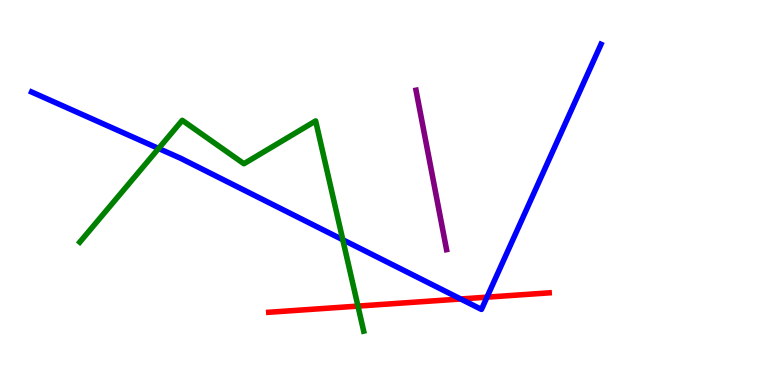[{'lines': ['blue', 'red'], 'intersections': [{'x': 5.94, 'y': 2.23}, {'x': 6.28, 'y': 2.28}]}, {'lines': ['green', 'red'], 'intersections': [{'x': 4.62, 'y': 2.05}]}, {'lines': ['purple', 'red'], 'intersections': []}, {'lines': ['blue', 'green'], 'intersections': [{'x': 2.05, 'y': 6.14}, {'x': 4.42, 'y': 3.77}]}, {'lines': ['blue', 'purple'], 'intersections': []}, {'lines': ['green', 'purple'], 'intersections': []}]